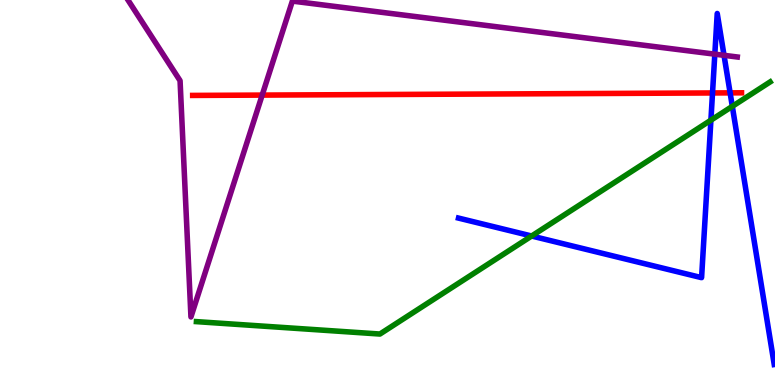[{'lines': ['blue', 'red'], 'intersections': [{'x': 9.19, 'y': 7.59}, {'x': 9.42, 'y': 7.59}]}, {'lines': ['green', 'red'], 'intersections': []}, {'lines': ['purple', 'red'], 'intersections': [{'x': 3.38, 'y': 7.53}]}, {'lines': ['blue', 'green'], 'intersections': [{'x': 6.86, 'y': 3.87}, {'x': 9.17, 'y': 6.88}, {'x': 9.45, 'y': 7.24}]}, {'lines': ['blue', 'purple'], 'intersections': [{'x': 9.22, 'y': 8.59}, {'x': 9.34, 'y': 8.56}]}, {'lines': ['green', 'purple'], 'intersections': []}]